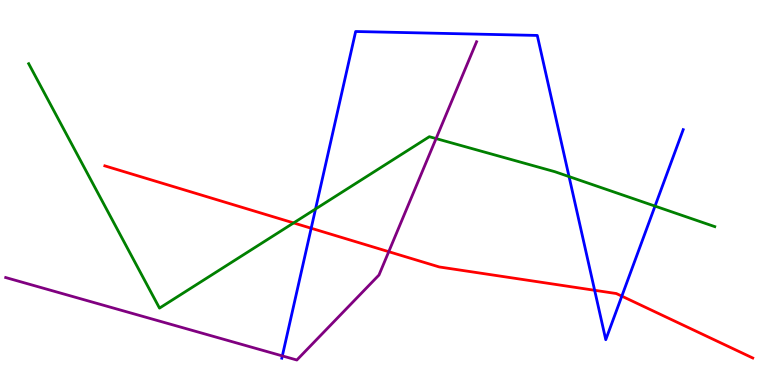[{'lines': ['blue', 'red'], 'intersections': [{'x': 4.02, 'y': 4.07}, {'x': 7.67, 'y': 2.46}, {'x': 8.02, 'y': 2.31}]}, {'lines': ['green', 'red'], 'intersections': [{'x': 3.79, 'y': 4.21}]}, {'lines': ['purple', 'red'], 'intersections': [{'x': 5.02, 'y': 3.46}]}, {'lines': ['blue', 'green'], 'intersections': [{'x': 4.07, 'y': 4.57}, {'x': 7.34, 'y': 5.41}, {'x': 8.45, 'y': 4.65}]}, {'lines': ['blue', 'purple'], 'intersections': [{'x': 3.64, 'y': 0.756}]}, {'lines': ['green', 'purple'], 'intersections': [{'x': 5.63, 'y': 6.4}]}]